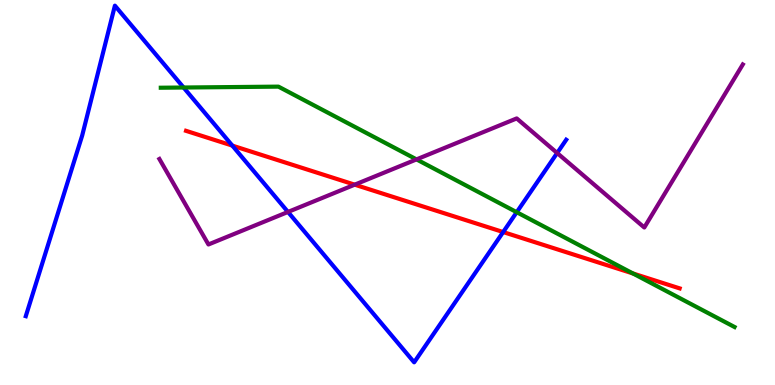[{'lines': ['blue', 'red'], 'intersections': [{'x': 3.0, 'y': 6.22}, {'x': 6.49, 'y': 3.97}]}, {'lines': ['green', 'red'], 'intersections': [{'x': 8.17, 'y': 2.9}]}, {'lines': ['purple', 'red'], 'intersections': [{'x': 4.58, 'y': 5.2}]}, {'lines': ['blue', 'green'], 'intersections': [{'x': 2.37, 'y': 7.73}, {'x': 6.67, 'y': 4.49}]}, {'lines': ['blue', 'purple'], 'intersections': [{'x': 3.72, 'y': 4.49}, {'x': 7.19, 'y': 6.03}]}, {'lines': ['green', 'purple'], 'intersections': [{'x': 5.37, 'y': 5.86}]}]